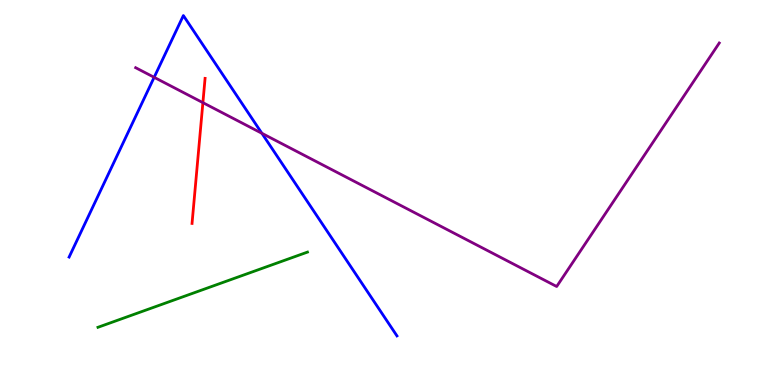[{'lines': ['blue', 'red'], 'intersections': []}, {'lines': ['green', 'red'], 'intersections': []}, {'lines': ['purple', 'red'], 'intersections': [{'x': 2.62, 'y': 7.33}]}, {'lines': ['blue', 'green'], 'intersections': []}, {'lines': ['blue', 'purple'], 'intersections': [{'x': 1.99, 'y': 7.99}, {'x': 3.38, 'y': 6.54}]}, {'lines': ['green', 'purple'], 'intersections': []}]